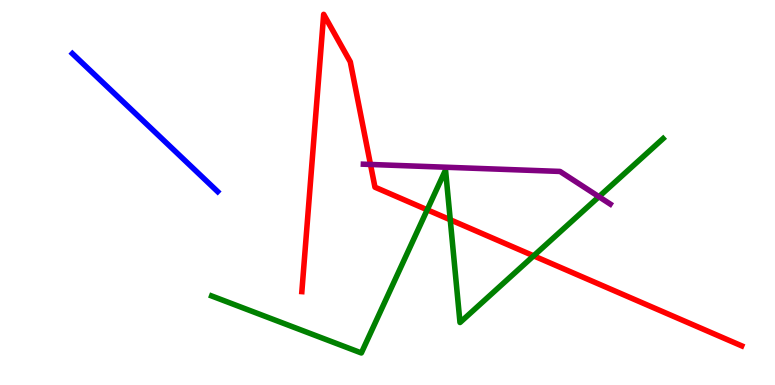[{'lines': ['blue', 'red'], 'intersections': []}, {'lines': ['green', 'red'], 'intersections': [{'x': 5.51, 'y': 4.55}, {'x': 5.81, 'y': 4.29}, {'x': 6.89, 'y': 3.35}]}, {'lines': ['purple', 'red'], 'intersections': [{'x': 4.78, 'y': 5.73}]}, {'lines': ['blue', 'green'], 'intersections': []}, {'lines': ['blue', 'purple'], 'intersections': []}, {'lines': ['green', 'purple'], 'intersections': [{'x': 7.73, 'y': 4.89}]}]